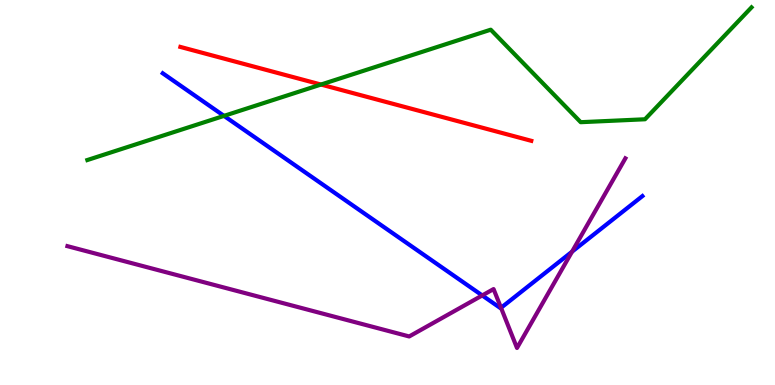[{'lines': ['blue', 'red'], 'intersections': []}, {'lines': ['green', 'red'], 'intersections': [{'x': 4.14, 'y': 7.8}]}, {'lines': ['purple', 'red'], 'intersections': []}, {'lines': ['blue', 'green'], 'intersections': [{'x': 2.89, 'y': 6.99}]}, {'lines': ['blue', 'purple'], 'intersections': [{'x': 6.22, 'y': 2.33}, {'x': 6.46, 'y': 2.01}, {'x': 7.38, 'y': 3.46}]}, {'lines': ['green', 'purple'], 'intersections': []}]